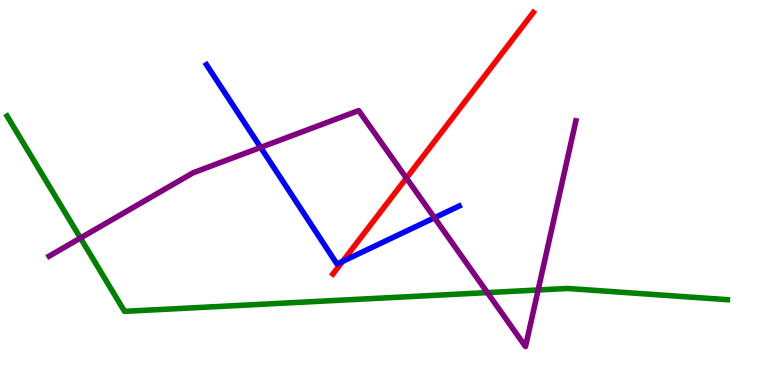[{'lines': ['blue', 'red'], 'intersections': [{'x': 4.42, 'y': 3.21}]}, {'lines': ['green', 'red'], 'intersections': []}, {'lines': ['purple', 'red'], 'intersections': [{'x': 5.24, 'y': 5.37}]}, {'lines': ['blue', 'green'], 'intersections': []}, {'lines': ['blue', 'purple'], 'intersections': [{'x': 3.36, 'y': 6.17}, {'x': 5.61, 'y': 4.34}]}, {'lines': ['green', 'purple'], 'intersections': [{'x': 1.04, 'y': 3.82}, {'x': 6.29, 'y': 2.4}, {'x': 6.94, 'y': 2.47}]}]